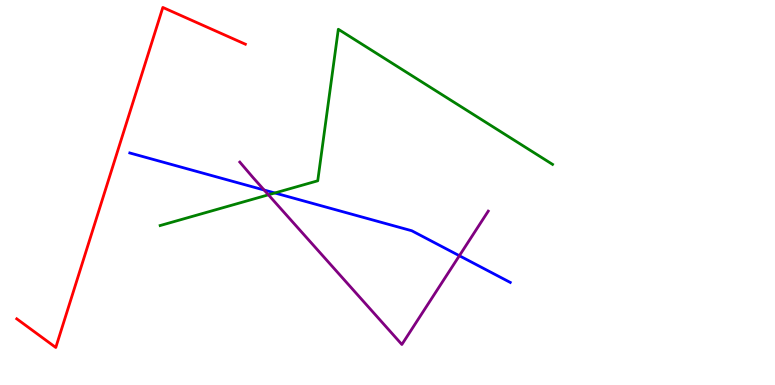[{'lines': ['blue', 'red'], 'intersections': []}, {'lines': ['green', 'red'], 'intersections': []}, {'lines': ['purple', 'red'], 'intersections': []}, {'lines': ['blue', 'green'], 'intersections': [{'x': 3.55, 'y': 4.99}]}, {'lines': ['blue', 'purple'], 'intersections': [{'x': 3.41, 'y': 5.06}, {'x': 5.93, 'y': 3.36}]}, {'lines': ['green', 'purple'], 'intersections': [{'x': 3.46, 'y': 4.94}]}]